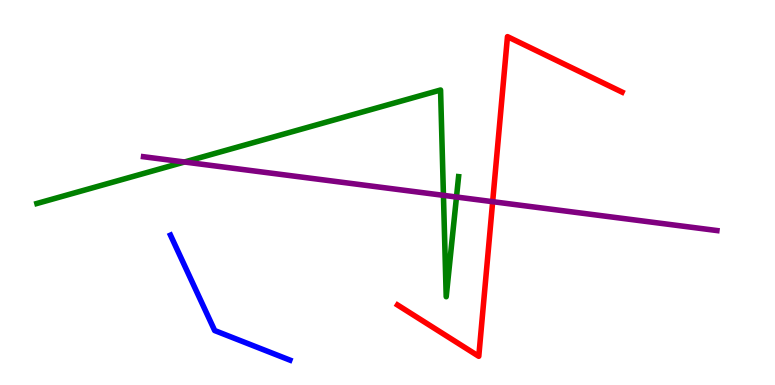[{'lines': ['blue', 'red'], 'intersections': []}, {'lines': ['green', 'red'], 'intersections': []}, {'lines': ['purple', 'red'], 'intersections': [{'x': 6.36, 'y': 4.76}]}, {'lines': ['blue', 'green'], 'intersections': []}, {'lines': ['blue', 'purple'], 'intersections': []}, {'lines': ['green', 'purple'], 'intersections': [{'x': 2.38, 'y': 5.79}, {'x': 5.72, 'y': 4.93}, {'x': 5.89, 'y': 4.88}]}]